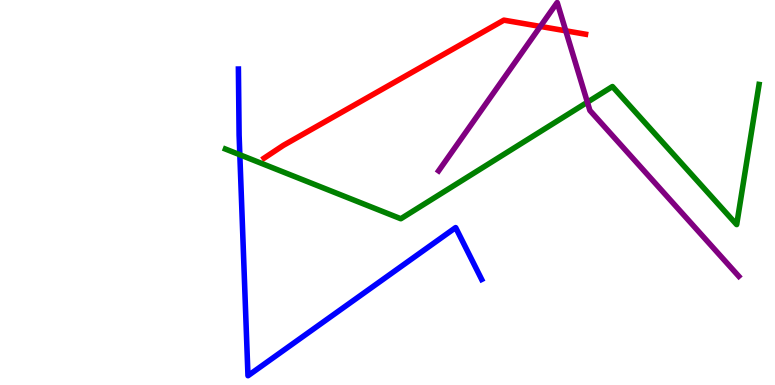[{'lines': ['blue', 'red'], 'intersections': []}, {'lines': ['green', 'red'], 'intersections': []}, {'lines': ['purple', 'red'], 'intersections': [{'x': 6.97, 'y': 9.31}, {'x': 7.3, 'y': 9.2}]}, {'lines': ['blue', 'green'], 'intersections': [{'x': 3.09, 'y': 5.98}]}, {'lines': ['blue', 'purple'], 'intersections': []}, {'lines': ['green', 'purple'], 'intersections': [{'x': 7.58, 'y': 7.35}]}]